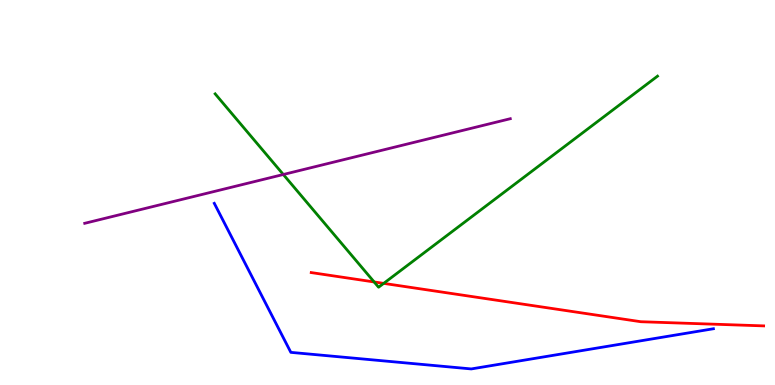[{'lines': ['blue', 'red'], 'intersections': []}, {'lines': ['green', 'red'], 'intersections': [{'x': 4.83, 'y': 2.68}, {'x': 4.95, 'y': 2.64}]}, {'lines': ['purple', 'red'], 'intersections': []}, {'lines': ['blue', 'green'], 'intersections': []}, {'lines': ['blue', 'purple'], 'intersections': []}, {'lines': ['green', 'purple'], 'intersections': [{'x': 3.66, 'y': 5.47}]}]